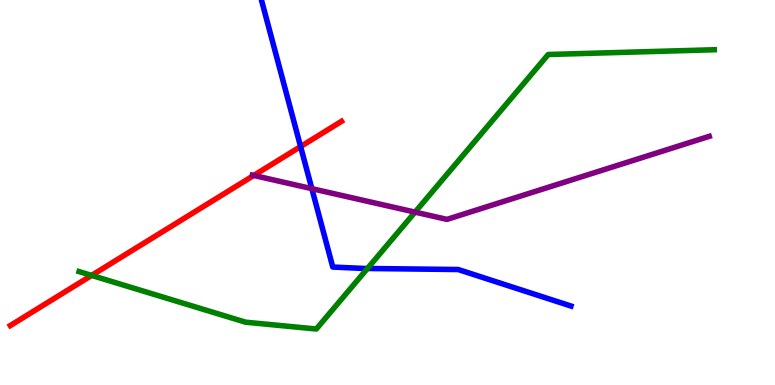[{'lines': ['blue', 'red'], 'intersections': [{'x': 3.88, 'y': 6.19}]}, {'lines': ['green', 'red'], 'intersections': [{'x': 1.18, 'y': 2.85}]}, {'lines': ['purple', 'red'], 'intersections': [{'x': 3.27, 'y': 5.44}]}, {'lines': ['blue', 'green'], 'intersections': [{'x': 4.74, 'y': 3.03}]}, {'lines': ['blue', 'purple'], 'intersections': [{'x': 4.02, 'y': 5.1}]}, {'lines': ['green', 'purple'], 'intersections': [{'x': 5.36, 'y': 4.49}]}]